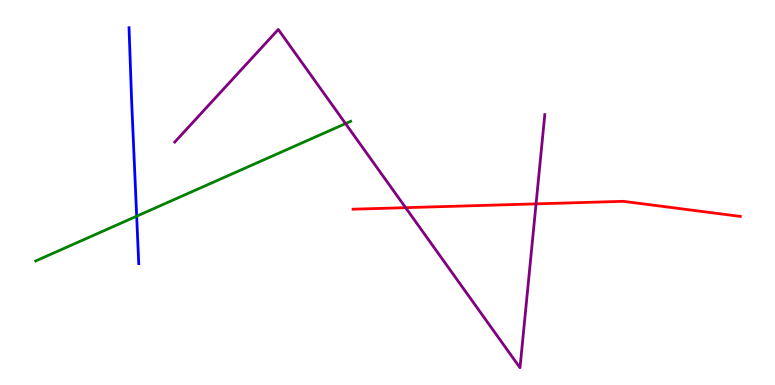[{'lines': ['blue', 'red'], 'intersections': []}, {'lines': ['green', 'red'], 'intersections': []}, {'lines': ['purple', 'red'], 'intersections': [{'x': 5.23, 'y': 4.61}, {'x': 6.92, 'y': 4.7}]}, {'lines': ['blue', 'green'], 'intersections': [{'x': 1.76, 'y': 4.38}]}, {'lines': ['blue', 'purple'], 'intersections': []}, {'lines': ['green', 'purple'], 'intersections': [{'x': 4.46, 'y': 6.79}]}]